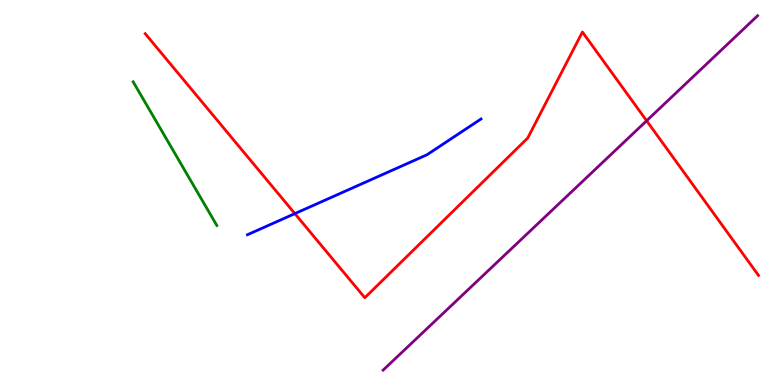[{'lines': ['blue', 'red'], 'intersections': [{'x': 3.8, 'y': 4.45}]}, {'lines': ['green', 'red'], 'intersections': []}, {'lines': ['purple', 'red'], 'intersections': [{'x': 8.34, 'y': 6.86}]}, {'lines': ['blue', 'green'], 'intersections': []}, {'lines': ['blue', 'purple'], 'intersections': []}, {'lines': ['green', 'purple'], 'intersections': []}]